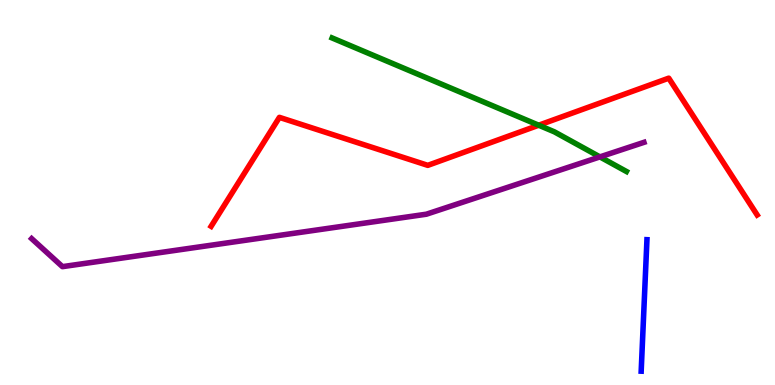[{'lines': ['blue', 'red'], 'intersections': []}, {'lines': ['green', 'red'], 'intersections': [{'x': 6.95, 'y': 6.75}]}, {'lines': ['purple', 'red'], 'intersections': []}, {'lines': ['blue', 'green'], 'intersections': []}, {'lines': ['blue', 'purple'], 'intersections': []}, {'lines': ['green', 'purple'], 'intersections': [{'x': 7.74, 'y': 5.92}]}]